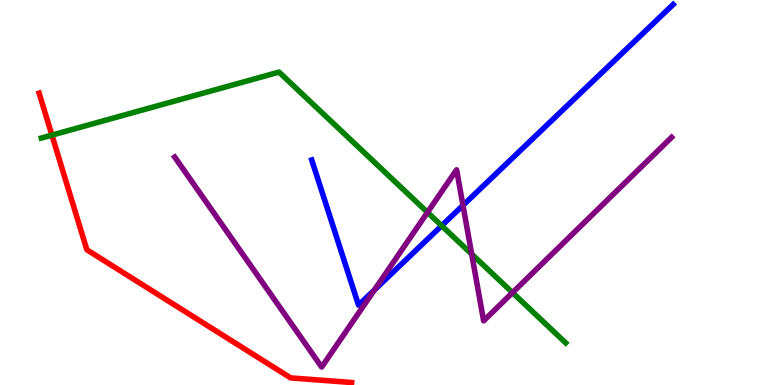[{'lines': ['blue', 'red'], 'intersections': []}, {'lines': ['green', 'red'], 'intersections': [{'x': 0.67, 'y': 6.49}]}, {'lines': ['purple', 'red'], 'intersections': []}, {'lines': ['blue', 'green'], 'intersections': [{'x': 5.7, 'y': 4.14}]}, {'lines': ['blue', 'purple'], 'intersections': [{'x': 4.83, 'y': 2.47}, {'x': 5.97, 'y': 4.67}]}, {'lines': ['green', 'purple'], 'intersections': [{'x': 5.52, 'y': 4.48}, {'x': 6.09, 'y': 3.4}, {'x': 6.61, 'y': 2.4}]}]